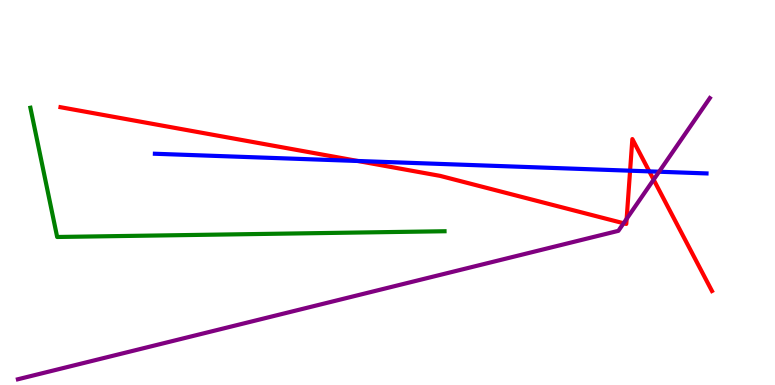[{'lines': ['blue', 'red'], 'intersections': [{'x': 4.62, 'y': 5.82}, {'x': 8.13, 'y': 5.57}, {'x': 8.38, 'y': 5.55}]}, {'lines': ['green', 'red'], 'intersections': []}, {'lines': ['purple', 'red'], 'intersections': [{'x': 8.05, 'y': 4.2}, {'x': 8.09, 'y': 4.32}, {'x': 8.43, 'y': 5.33}]}, {'lines': ['blue', 'green'], 'intersections': []}, {'lines': ['blue', 'purple'], 'intersections': [{'x': 8.5, 'y': 5.54}]}, {'lines': ['green', 'purple'], 'intersections': []}]